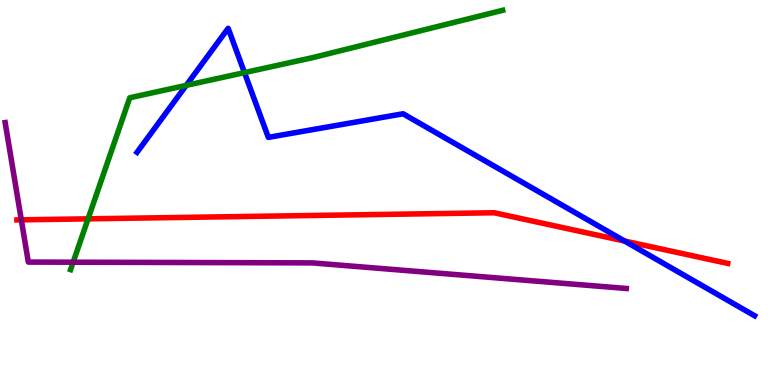[{'lines': ['blue', 'red'], 'intersections': [{'x': 8.06, 'y': 3.74}]}, {'lines': ['green', 'red'], 'intersections': [{'x': 1.14, 'y': 4.32}]}, {'lines': ['purple', 'red'], 'intersections': [{'x': 0.275, 'y': 4.29}]}, {'lines': ['blue', 'green'], 'intersections': [{'x': 2.4, 'y': 7.78}, {'x': 3.15, 'y': 8.11}]}, {'lines': ['blue', 'purple'], 'intersections': []}, {'lines': ['green', 'purple'], 'intersections': [{'x': 0.944, 'y': 3.19}]}]